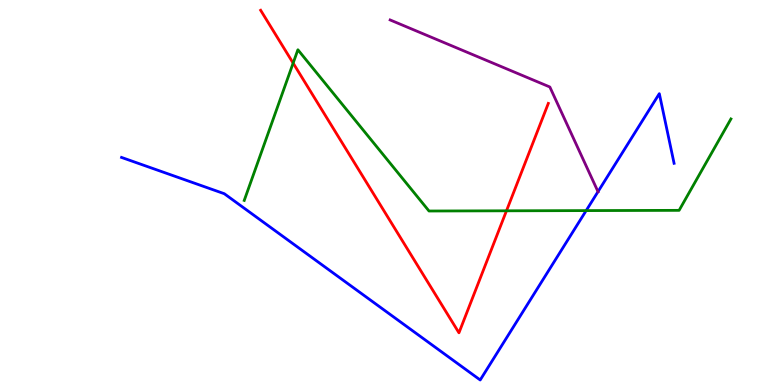[{'lines': ['blue', 'red'], 'intersections': []}, {'lines': ['green', 'red'], 'intersections': [{'x': 3.78, 'y': 8.36}, {'x': 6.54, 'y': 4.52}]}, {'lines': ['purple', 'red'], 'intersections': []}, {'lines': ['blue', 'green'], 'intersections': [{'x': 7.56, 'y': 4.53}]}, {'lines': ['blue', 'purple'], 'intersections': [{'x': 7.72, 'y': 5.02}]}, {'lines': ['green', 'purple'], 'intersections': []}]